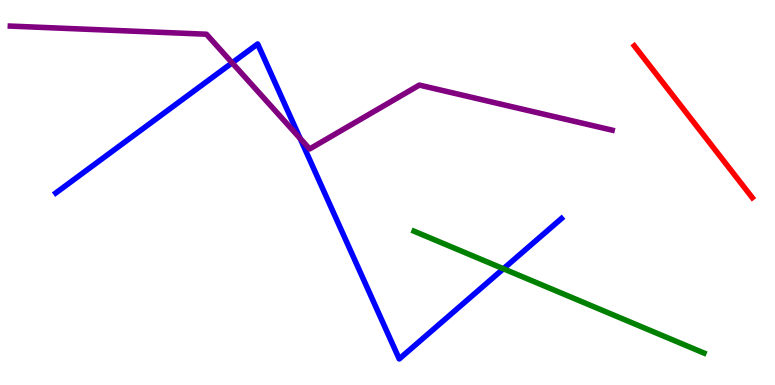[{'lines': ['blue', 'red'], 'intersections': []}, {'lines': ['green', 'red'], 'intersections': []}, {'lines': ['purple', 'red'], 'intersections': []}, {'lines': ['blue', 'green'], 'intersections': [{'x': 6.5, 'y': 3.02}]}, {'lines': ['blue', 'purple'], 'intersections': [{'x': 3.0, 'y': 8.37}, {'x': 3.87, 'y': 6.41}]}, {'lines': ['green', 'purple'], 'intersections': []}]